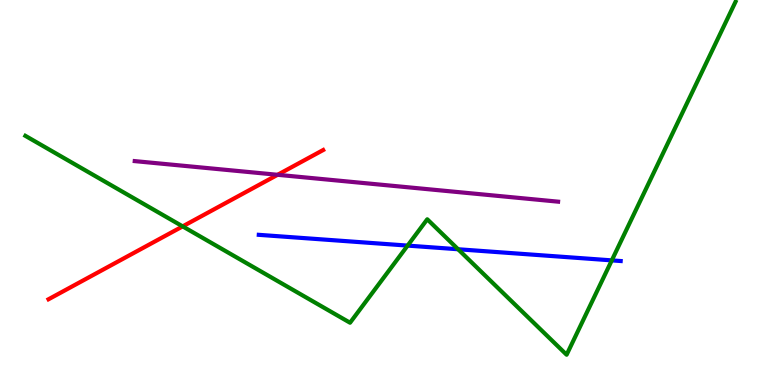[{'lines': ['blue', 'red'], 'intersections': []}, {'lines': ['green', 'red'], 'intersections': [{'x': 2.36, 'y': 4.12}]}, {'lines': ['purple', 'red'], 'intersections': [{'x': 3.58, 'y': 5.46}]}, {'lines': ['blue', 'green'], 'intersections': [{'x': 5.26, 'y': 3.62}, {'x': 5.91, 'y': 3.53}, {'x': 7.89, 'y': 3.24}]}, {'lines': ['blue', 'purple'], 'intersections': []}, {'lines': ['green', 'purple'], 'intersections': []}]